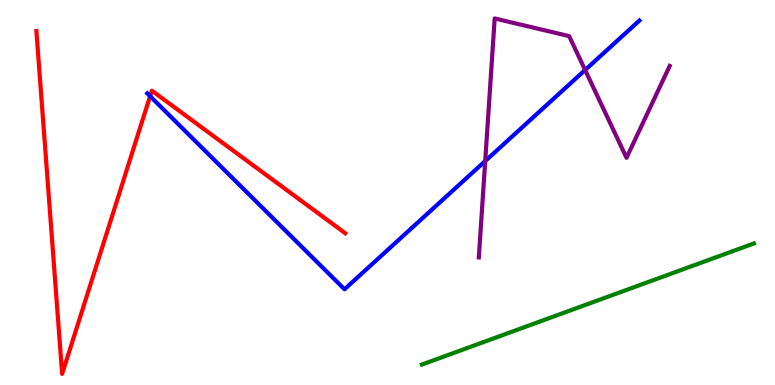[{'lines': ['blue', 'red'], 'intersections': [{'x': 1.94, 'y': 7.5}]}, {'lines': ['green', 'red'], 'intersections': []}, {'lines': ['purple', 'red'], 'intersections': []}, {'lines': ['blue', 'green'], 'intersections': []}, {'lines': ['blue', 'purple'], 'intersections': [{'x': 6.26, 'y': 5.82}, {'x': 7.55, 'y': 8.18}]}, {'lines': ['green', 'purple'], 'intersections': []}]